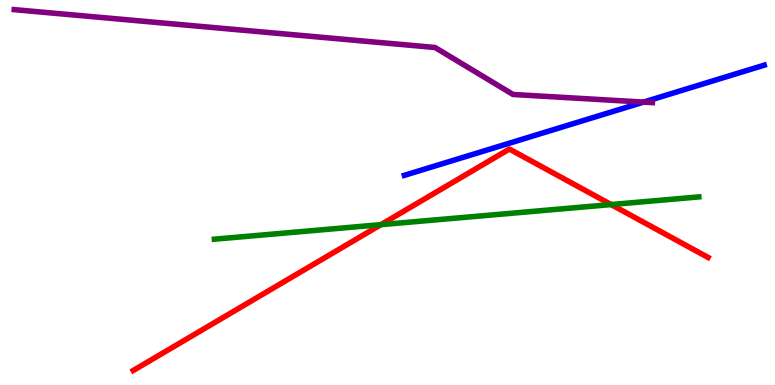[{'lines': ['blue', 'red'], 'intersections': []}, {'lines': ['green', 'red'], 'intersections': [{'x': 4.92, 'y': 4.16}, {'x': 7.89, 'y': 4.69}]}, {'lines': ['purple', 'red'], 'intersections': []}, {'lines': ['blue', 'green'], 'intersections': []}, {'lines': ['blue', 'purple'], 'intersections': [{'x': 8.3, 'y': 7.35}]}, {'lines': ['green', 'purple'], 'intersections': []}]